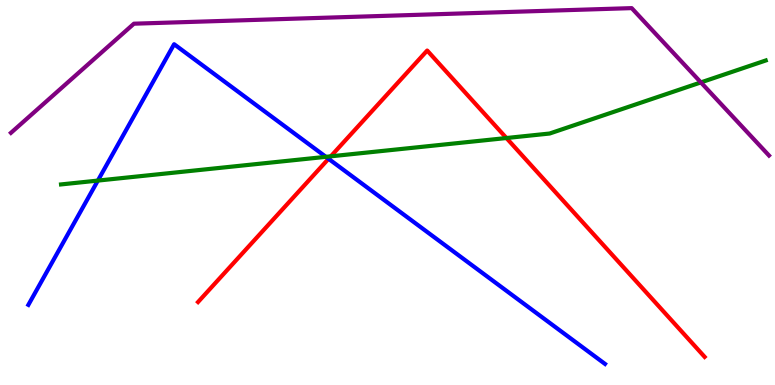[{'lines': ['blue', 'red'], 'intersections': [{'x': 4.24, 'y': 5.88}]}, {'lines': ['green', 'red'], 'intersections': [{'x': 4.27, 'y': 5.94}, {'x': 6.53, 'y': 6.41}]}, {'lines': ['purple', 'red'], 'intersections': []}, {'lines': ['blue', 'green'], 'intersections': [{'x': 1.26, 'y': 5.31}, {'x': 4.21, 'y': 5.93}]}, {'lines': ['blue', 'purple'], 'intersections': []}, {'lines': ['green', 'purple'], 'intersections': [{'x': 9.04, 'y': 7.86}]}]